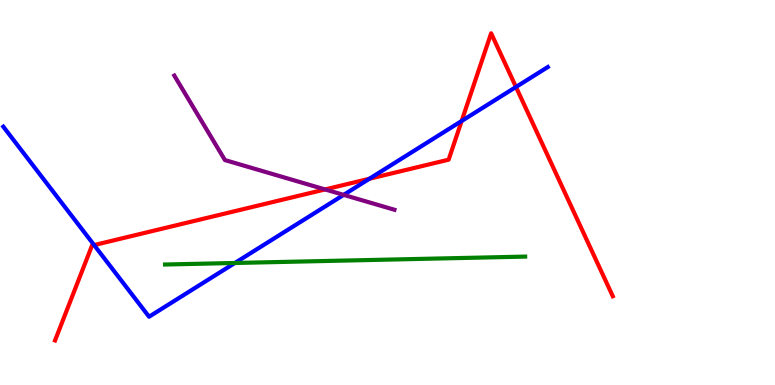[{'lines': ['blue', 'red'], 'intersections': [{'x': 1.21, 'y': 3.63}, {'x': 4.77, 'y': 5.36}, {'x': 5.96, 'y': 6.86}, {'x': 6.66, 'y': 7.74}]}, {'lines': ['green', 'red'], 'intersections': []}, {'lines': ['purple', 'red'], 'intersections': [{'x': 4.19, 'y': 5.08}]}, {'lines': ['blue', 'green'], 'intersections': [{'x': 3.03, 'y': 3.17}]}, {'lines': ['blue', 'purple'], 'intersections': [{'x': 4.43, 'y': 4.94}]}, {'lines': ['green', 'purple'], 'intersections': []}]